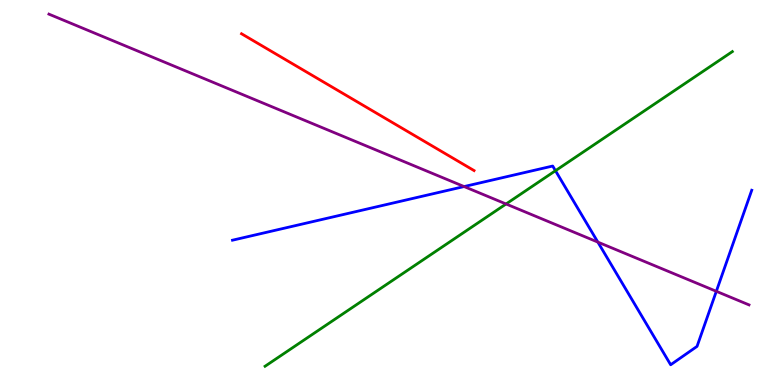[{'lines': ['blue', 'red'], 'intersections': []}, {'lines': ['green', 'red'], 'intersections': []}, {'lines': ['purple', 'red'], 'intersections': []}, {'lines': ['blue', 'green'], 'intersections': [{'x': 7.17, 'y': 5.57}]}, {'lines': ['blue', 'purple'], 'intersections': [{'x': 5.99, 'y': 5.15}, {'x': 7.71, 'y': 3.71}, {'x': 9.24, 'y': 2.43}]}, {'lines': ['green', 'purple'], 'intersections': [{'x': 6.53, 'y': 4.7}]}]